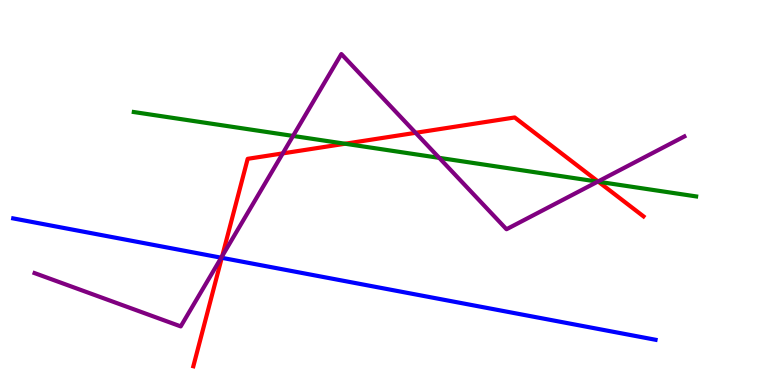[{'lines': ['blue', 'red'], 'intersections': [{'x': 2.86, 'y': 3.3}]}, {'lines': ['green', 'red'], 'intersections': [{'x': 4.45, 'y': 6.27}, {'x': 7.72, 'y': 5.28}]}, {'lines': ['purple', 'red'], 'intersections': [{'x': 2.87, 'y': 3.35}, {'x': 3.65, 'y': 6.02}, {'x': 5.36, 'y': 6.55}, {'x': 7.72, 'y': 5.29}]}, {'lines': ['blue', 'green'], 'intersections': []}, {'lines': ['blue', 'purple'], 'intersections': [{'x': 2.85, 'y': 3.31}]}, {'lines': ['green', 'purple'], 'intersections': [{'x': 3.78, 'y': 6.47}, {'x': 5.67, 'y': 5.9}, {'x': 7.71, 'y': 5.28}]}]